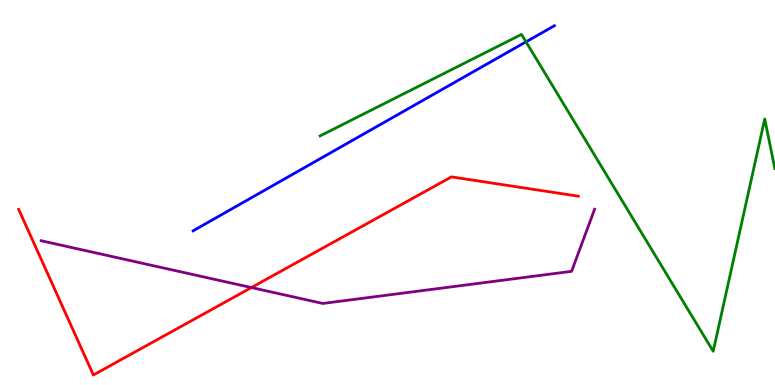[{'lines': ['blue', 'red'], 'intersections': []}, {'lines': ['green', 'red'], 'intersections': []}, {'lines': ['purple', 'red'], 'intersections': [{'x': 3.24, 'y': 2.53}]}, {'lines': ['blue', 'green'], 'intersections': [{'x': 6.79, 'y': 8.91}]}, {'lines': ['blue', 'purple'], 'intersections': []}, {'lines': ['green', 'purple'], 'intersections': []}]